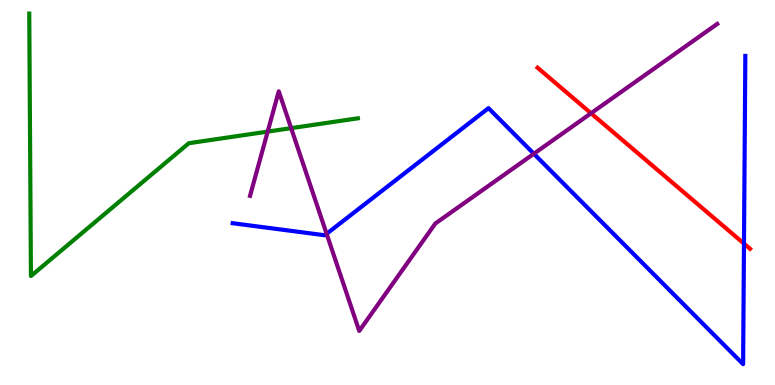[{'lines': ['blue', 'red'], 'intersections': [{'x': 9.6, 'y': 3.67}]}, {'lines': ['green', 'red'], 'intersections': []}, {'lines': ['purple', 'red'], 'intersections': [{'x': 7.63, 'y': 7.06}]}, {'lines': ['blue', 'green'], 'intersections': []}, {'lines': ['blue', 'purple'], 'intersections': [{'x': 4.21, 'y': 3.93}, {'x': 6.89, 'y': 6.01}]}, {'lines': ['green', 'purple'], 'intersections': [{'x': 3.45, 'y': 6.58}, {'x': 3.76, 'y': 6.67}]}]